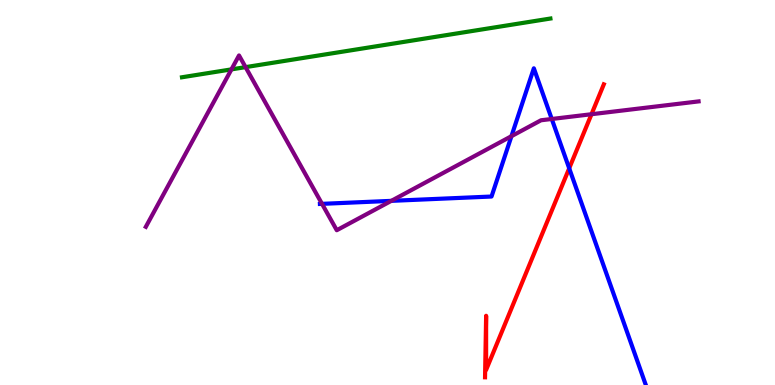[{'lines': ['blue', 'red'], 'intersections': [{'x': 7.34, 'y': 5.63}]}, {'lines': ['green', 'red'], 'intersections': []}, {'lines': ['purple', 'red'], 'intersections': [{'x': 7.63, 'y': 7.03}]}, {'lines': ['blue', 'green'], 'intersections': []}, {'lines': ['blue', 'purple'], 'intersections': [{'x': 4.16, 'y': 4.71}, {'x': 5.05, 'y': 4.78}, {'x': 6.6, 'y': 6.46}, {'x': 7.12, 'y': 6.91}]}, {'lines': ['green', 'purple'], 'intersections': [{'x': 2.99, 'y': 8.2}, {'x': 3.17, 'y': 8.26}]}]